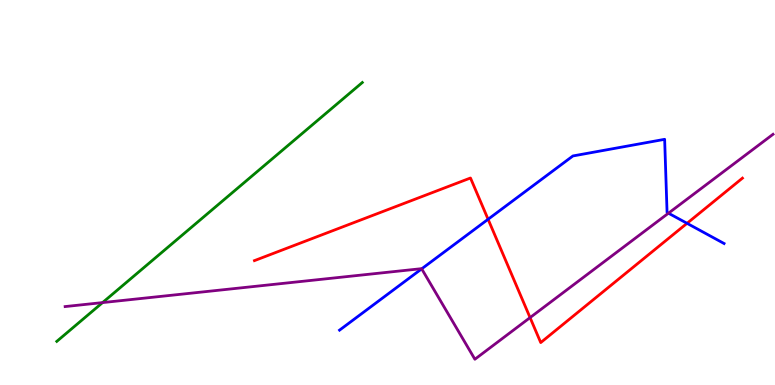[{'lines': ['blue', 'red'], 'intersections': [{'x': 6.3, 'y': 4.3}, {'x': 8.87, 'y': 4.2}]}, {'lines': ['green', 'red'], 'intersections': []}, {'lines': ['purple', 'red'], 'intersections': [{'x': 6.84, 'y': 1.75}]}, {'lines': ['blue', 'green'], 'intersections': []}, {'lines': ['blue', 'purple'], 'intersections': [{'x': 5.44, 'y': 3.02}, {'x': 8.63, 'y': 4.46}]}, {'lines': ['green', 'purple'], 'intersections': [{'x': 1.32, 'y': 2.14}]}]